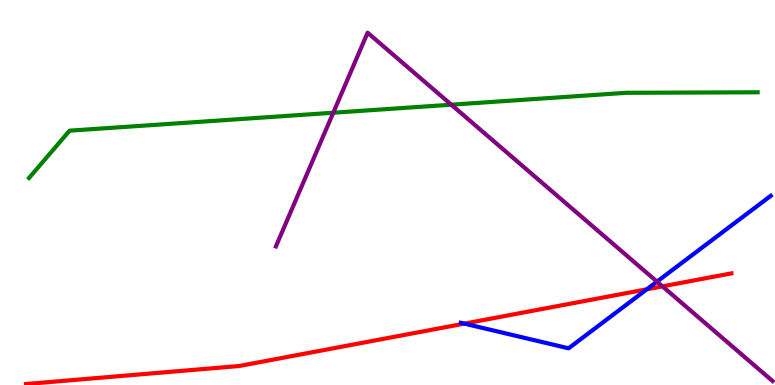[{'lines': ['blue', 'red'], 'intersections': [{'x': 5.99, 'y': 1.59}, {'x': 8.35, 'y': 2.49}]}, {'lines': ['green', 'red'], 'intersections': []}, {'lines': ['purple', 'red'], 'intersections': [{'x': 8.55, 'y': 2.56}]}, {'lines': ['blue', 'green'], 'intersections': []}, {'lines': ['blue', 'purple'], 'intersections': [{'x': 8.48, 'y': 2.68}]}, {'lines': ['green', 'purple'], 'intersections': [{'x': 4.3, 'y': 7.07}, {'x': 5.82, 'y': 7.28}]}]